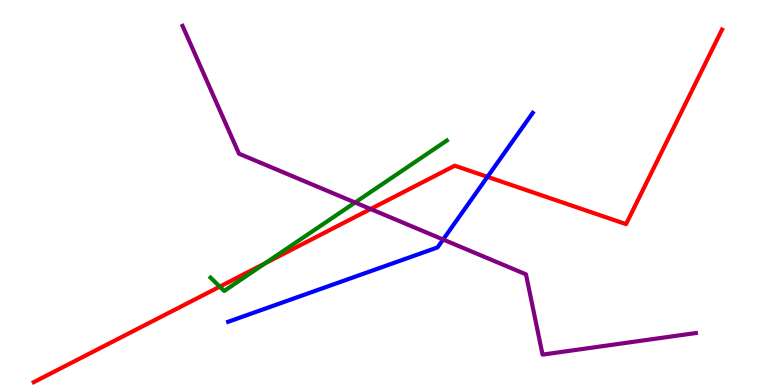[{'lines': ['blue', 'red'], 'intersections': [{'x': 6.29, 'y': 5.41}]}, {'lines': ['green', 'red'], 'intersections': [{'x': 2.84, 'y': 2.55}, {'x': 3.42, 'y': 3.16}]}, {'lines': ['purple', 'red'], 'intersections': [{'x': 4.78, 'y': 4.57}]}, {'lines': ['blue', 'green'], 'intersections': []}, {'lines': ['blue', 'purple'], 'intersections': [{'x': 5.72, 'y': 3.78}]}, {'lines': ['green', 'purple'], 'intersections': [{'x': 4.58, 'y': 4.74}]}]